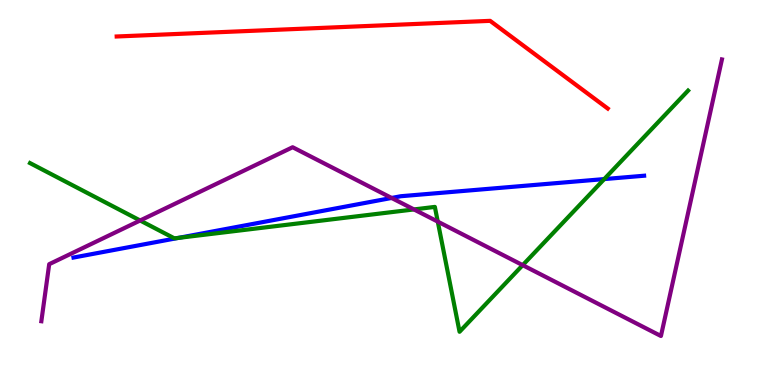[{'lines': ['blue', 'red'], 'intersections': []}, {'lines': ['green', 'red'], 'intersections': []}, {'lines': ['purple', 'red'], 'intersections': []}, {'lines': ['blue', 'green'], 'intersections': [{'x': 2.3, 'y': 3.82}, {'x': 7.8, 'y': 5.35}]}, {'lines': ['blue', 'purple'], 'intersections': [{'x': 5.05, 'y': 4.86}]}, {'lines': ['green', 'purple'], 'intersections': [{'x': 1.81, 'y': 4.27}, {'x': 5.34, 'y': 4.56}, {'x': 5.65, 'y': 4.24}, {'x': 6.74, 'y': 3.11}]}]